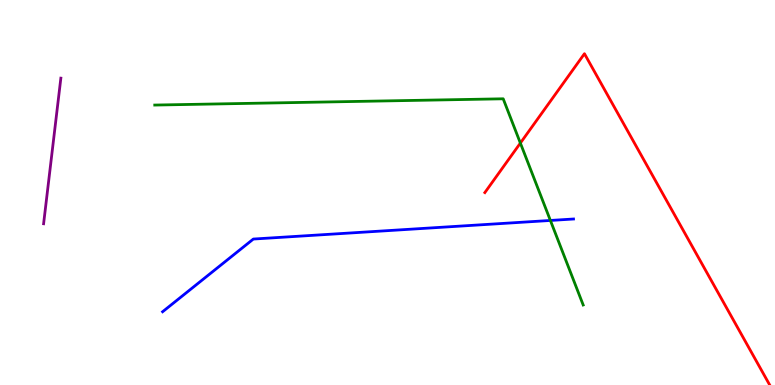[{'lines': ['blue', 'red'], 'intersections': []}, {'lines': ['green', 'red'], 'intersections': [{'x': 6.71, 'y': 6.28}]}, {'lines': ['purple', 'red'], 'intersections': []}, {'lines': ['blue', 'green'], 'intersections': [{'x': 7.1, 'y': 4.27}]}, {'lines': ['blue', 'purple'], 'intersections': []}, {'lines': ['green', 'purple'], 'intersections': []}]